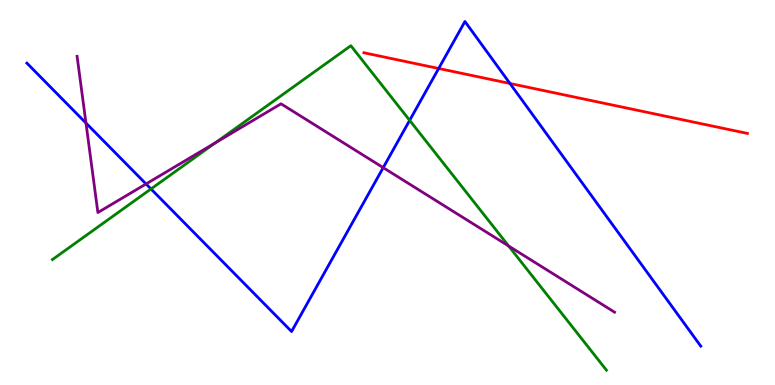[{'lines': ['blue', 'red'], 'intersections': [{'x': 5.66, 'y': 8.22}, {'x': 6.58, 'y': 7.83}]}, {'lines': ['green', 'red'], 'intersections': []}, {'lines': ['purple', 'red'], 'intersections': []}, {'lines': ['blue', 'green'], 'intersections': [{'x': 1.95, 'y': 5.09}, {'x': 5.29, 'y': 6.87}]}, {'lines': ['blue', 'purple'], 'intersections': [{'x': 1.11, 'y': 6.8}, {'x': 1.88, 'y': 5.22}, {'x': 4.94, 'y': 5.65}]}, {'lines': ['green', 'purple'], 'intersections': [{'x': 2.78, 'y': 6.29}, {'x': 6.56, 'y': 3.61}]}]